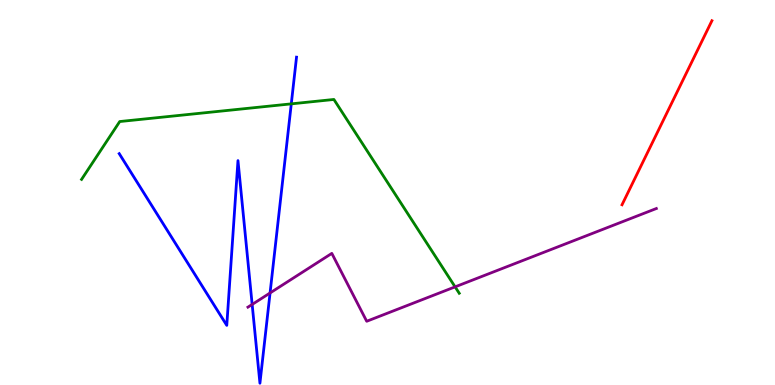[{'lines': ['blue', 'red'], 'intersections': []}, {'lines': ['green', 'red'], 'intersections': []}, {'lines': ['purple', 'red'], 'intersections': []}, {'lines': ['blue', 'green'], 'intersections': [{'x': 3.76, 'y': 7.3}]}, {'lines': ['blue', 'purple'], 'intersections': [{'x': 3.25, 'y': 2.09}, {'x': 3.48, 'y': 2.39}]}, {'lines': ['green', 'purple'], 'intersections': [{'x': 5.87, 'y': 2.55}]}]